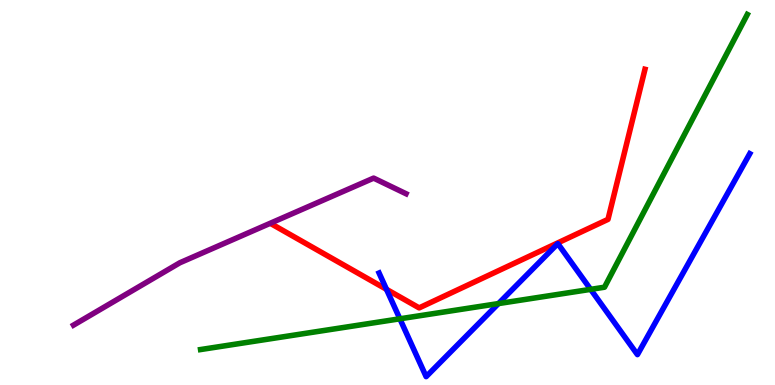[{'lines': ['blue', 'red'], 'intersections': [{'x': 4.99, 'y': 2.49}]}, {'lines': ['green', 'red'], 'intersections': []}, {'lines': ['purple', 'red'], 'intersections': []}, {'lines': ['blue', 'green'], 'intersections': [{'x': 5.16, 'y': 1.72}, {'x': 6.43, 'y': 2.11}, {'x': 7.62, 'y': 2.48}]}, {'lines': ['blue', 'purple'], 'intersections': []}, {'lines': ['green', 'purple'], 'intersections': []}]